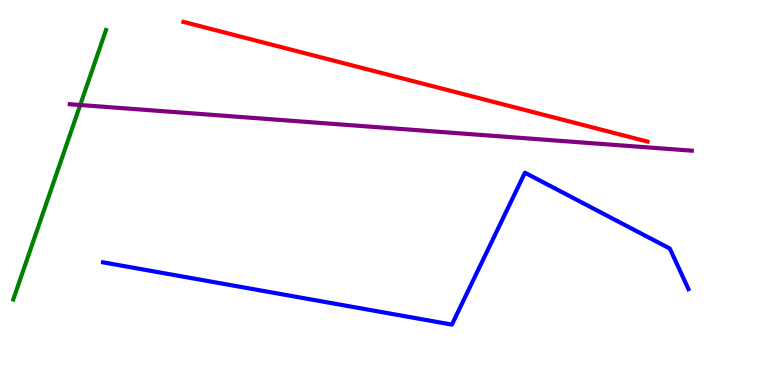[{'lines': ['blue', 'red'], 'intersections': []}, {'lines': ['green', 'red'], 'intersections': []}, {'lines': ['purple', 'red'], 'intersections': []}, {'lines': ['blue', 'green'], 'intersections': []}, {'lines': ['blue', 'purple'], 'intersections': []}, {'lines': ['green', 'purple'], 'intersections': [{'x': 1.03, 'y': 7.27}]}]